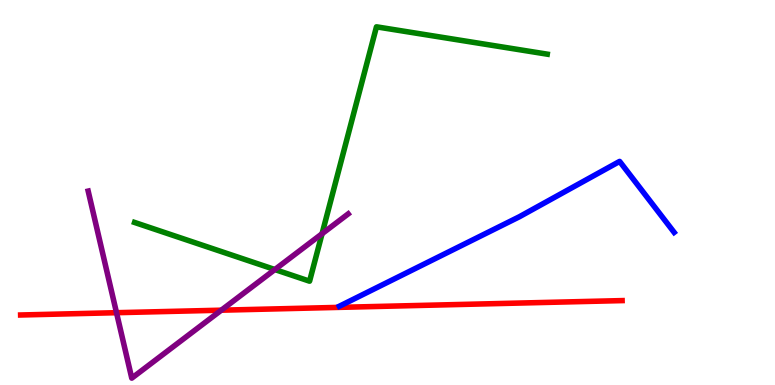[{'lines': ['blue', 'red'], 'intersections': []}, {'lines': ['green', 'red'], 'intersections': []}, {'lines': ['purple', 'red'], 'intersections': [{'x': 1.5, 'y': 1.88}, {'x': 2.86, 'y': 1.94}]}, {'lines': ['blue', 'green'], 'intersections': []}, {'lines': ['blue', 'purple'], 'intersections': []}, {'lines': ['green', 'purple'], 'intersections': [{'x': 3.55, 'y': 3.0}, {'x': 4.16, 'y': 3.93}]}]